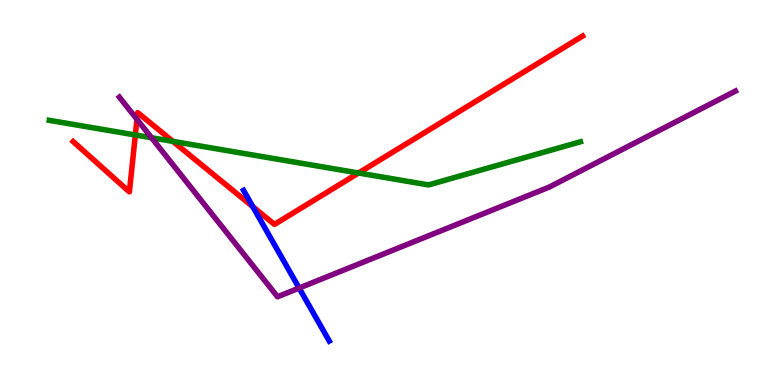[{'lines': ['blue', 'red'], 'intersections': [{'x': 3.26, 'y': 4.63}]}, {'lines': ['green', 'red'], 'intersections': [{'x': 1.75, 'y': 6.49}, {'x': 2.23, 'y': 6.33}, {'x': 4.63, 'y': 5.51}]}, {'lines': ['purple', 'red'], 'intersections': [{'x': 1.77, 'y': 6.9}]}, {'lines': ['blue', 'green'], 'intersections': []}, {'lines': ['blue', 'purple'], 'intersections': [{'x': 3.86, 'y': 2.52}]}, {'lines': ['green', 'purple'], 'intersections': [{'x': 1.96, 'y': 6.42}]}]